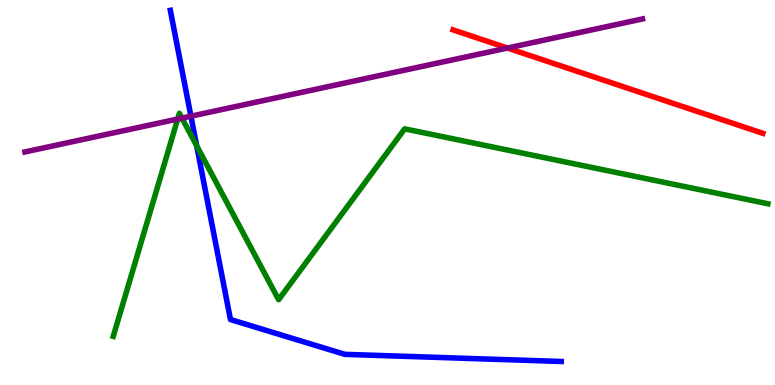[{'lines': ['blue', 'red'], 'intersections': []}, {'lines': ['green', 'red'], 'intersections': []}, {'lines': ['purple', 'red'], 'intersections': [{'x': 6.55, 'y': 8.75}]}, {'lines': ['blue', 'green'], 'intersections': [{'x': 2.54, 'y': 6.21}]}, {'lines': ['blue', 'purple'], 'intersections': [{'x': 2.46, 'y': 6.98}]}, {'lines': ['green', 'purple'], 'intersections': [{'x': 2.29, 'y': 6.91}, {'x': 2.35, 'y': 6.93}]}]